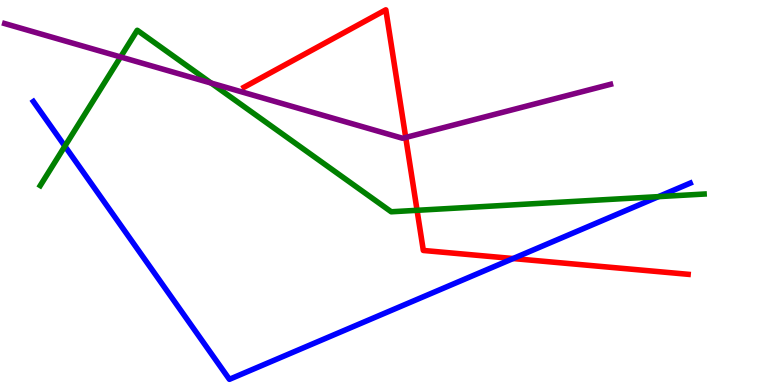[{'lines': ['blue', 'red'], 'intersections': [{'x': 6.62, 'y': 3.28}]}, {'lines': ['green', 'red'], 'intersections': [{'x': 5.38, 'y': 4.54}]}, {'lines': ['purple', 'red'], 'intersections': [{'x': 5.24, 'y': 6.43}]}, {'lines': ['blue', 'green'], 'intersections': [{'x': 0.837, 'y': 6.2}, {'x': 8.5, 'y': 4.89}]}, {'lines': ['blue', 'purple'], 'intersections': []}, {'lines': ['green', 'purple'], 'intersections': [{'x': 1.56, 'y': 8.52}, {'x': 2.72, 'y': 7.84}]}]